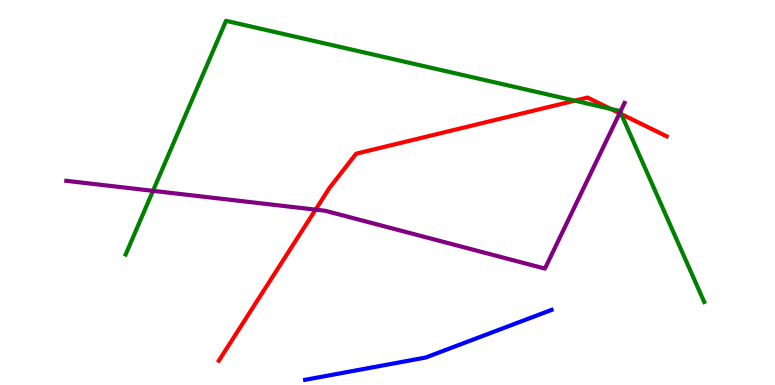[{'lines': ['blue', 'red'], 'intersections': []}, {'lines': ['green', 'red'], 'intersections': [{'x': 7.42, 'y': 7.39}, {'x': 7.88, 'y': 7.17}, {'x': 8.02, 'y': 7.04}]}, {'lines': ['purple', 'red'], 'intersections': [{'x': 4.07, 'y': 4.55}, {'x': 7.99, 'y': 7.06}]}, {'lines': ['blue', 'green'], 'intersections': []}, {'lines': ['blue', 'purple'], 'intersections': []}, {'lines': ['green', 'purple'], 'intersections': [{'x': 1.97, 'y': 5.04}, {'x': 8.0, 'y': 7.09}]}]